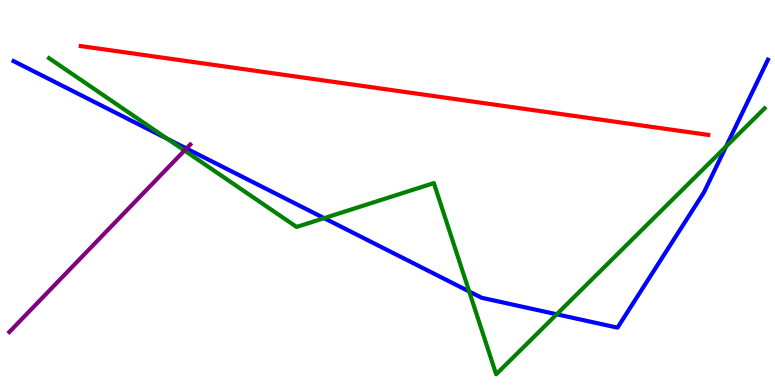[{'lines': ['blue', 'red'], 'intersections': []}, {'lines': ['green', 'red'], 'intersections': []}, {'lines': ['purple', 'red'], 'intersections': []}, {'lines': ['blue', 'green'], 'intersections': [{'x': 2.16, 'y': 6.39}, {'x': 4.18, 'y': 4.33}, {'x': 6.05, 'y': 2.43}, {'x': 7.18, 'y': 1.84}, {'x': 9.37, 'y': 6.19}]}, {'lines': ['blue', 'purple'], 'intersections': [{'x': 2.41, 'y': 6.14}]}, {'lines': ['green', 'purple'], 'intersections': [{'x': 2.38, 'y': 6.09}]}]